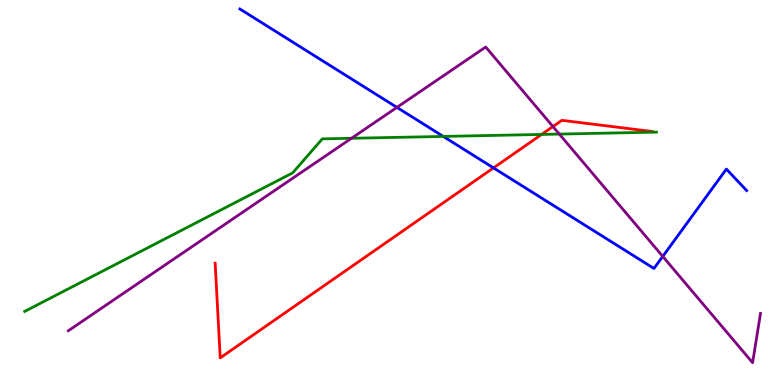[{'lines': ['blue', 'red'], 'intersections': [{'x': 6.37, 'y': 5.64}]}, {'lines': ['green', 'red'], 'intersections': [{'x': 6.99, 'y': 6.51}]}, {'lines': ['purple', 'red'], 'intersections': [{'x': 7.13, 'y': 6.71}]}, {'lines': ['blue', 'green'], 'intersections': [{'x': 5.72, 'y': 6.46}]}, {'lines': ['blue', 'purple'], 'intersections': [{'x': 5.12, 'y': 7.21}, {'x': 8.55, 'y': 3.34}]}, {'lines': ['green', 'purple'], 'intersections': [{'x': 4.54, 'y': 6.41}, {'x': 7.22, 'y': 6.52}]}]